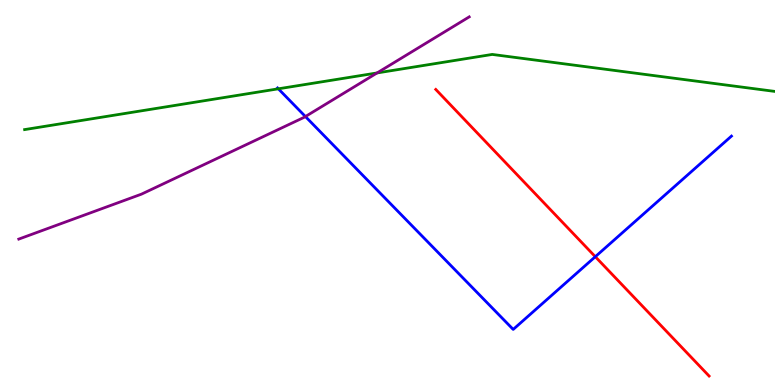[{'lines': ['blue', 'red'], 'intersections': [{'x': 7.68, 'y': 3.33}]}, {'lines': ['green', 'red'], 'intersections': []}, {'lines': ['purple', 'red'], 'intersections': []}, {'lines': ['blue', 'green'], 'intersections': [{'x': 3.59, 'y': 7.69}]}, {'lines': ['blue', 'purple'], 'intersections': [{'x': 3.94, 'y': 6.97}]}, {'lines': ['green', 'purple'], 'intersections': [{'x': 4.87, 'y': 8.11}]}]